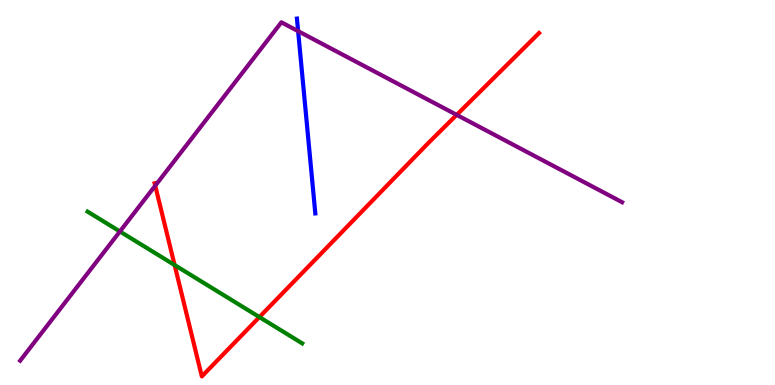[{'lines': ['blue', 'red'], 'intersections': []}, {'lines': ['green', 'red'], 'intersections': [{'x': 2.25, 'y': 3.12}, {'x': 3.35, 'y': 1.76}]}, {'lines': ['purple', 'red'], 'intersections': [{'x': 2.0, 'y': 5.18}, {'x': 5.89, 'y': 7.02}]}, {'lines': ['blue', 'green'], 'intersections': []}, {'lines': ['blue', 'purple'], 'intersections': [{'x': 3.85, 'y': 9.19}]}, {'lines': ['green', 'purple'], 'intersections': [{'x': 1.55, 'y': 3.99}]}]